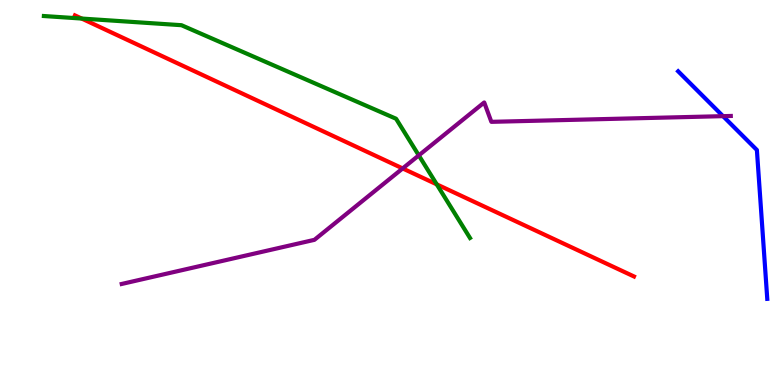[{'lines': ['blue', 'red'], 'intersections': []}, {'lines': ['green', 'red'], 'intersections': [{'x': 1.05, 'y': 9.52}, {'x': 5.64, 'y': 5.21}]}, {'lines': ['purple', 'red'], 'intersections': [{'x': 5.2, 'y': 5.62}]}, {'lines': ['blue', 'green'], 'intersections': []}, {'lines': ['blue', 'purple'], 'intersections': [{'x': 9.33, 'y': 6.98}]}, {'lines': ['green', 'purple'], 'intersections': [{'x': 5.4, 'y': 5.96}]}]